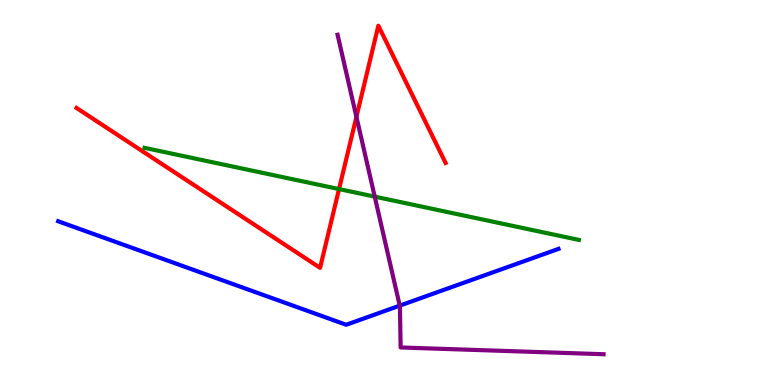[{'lines': ['blue', 'red'], 'intersections': []}, {'lines': ['green', 'red'], 'intersections': [{'x': 4.37, 'y': 5.09}]}, {'lines': ['purple', 'red'], 'intersections': [{'x': 4.6, 'y': 6.96}]}, {'lines': ['blue', 'green'], 'intersections': []}, {'lines': ['blue', 'purple'], 'intersections': [{'x': 5.16, 'y': 2.06}]}, {'lines': ['green', 'purple'], 'intersections': [{'x': 4.84, 'y': 4.89}]}]